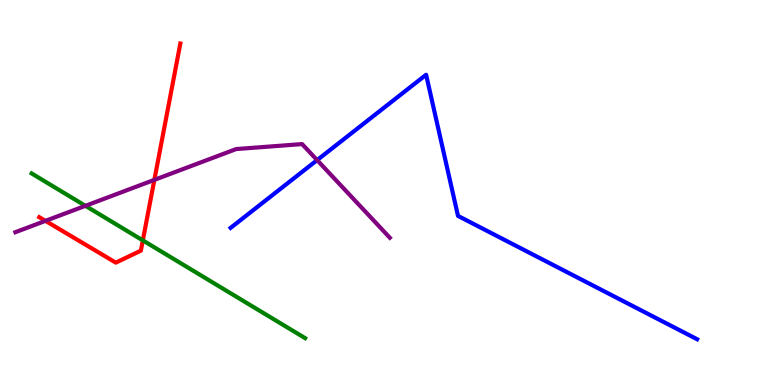[{'lines': ['blue', 'red'], 'intersections': []}, {'lines': ['green', 'red'], 'intersections': [{'x': 1.84, 'y': 3.76}]}, {'lines': ['purple', 'red'], 'intersections': [{'x': 0.587, 'y': 4.26}, {'x': 1.99, 'y': 5.33}]}, {'lines': ['blue', 'green'], 'intersections': []}, {'lines': ['blue', 'purple'], 'intersections': [{'x': 4.09, 'y': 5.84}]}, {'lines': ['green', 'purple'], 'intersections': [{'x': 1.1, 'y': 4.65}]}]